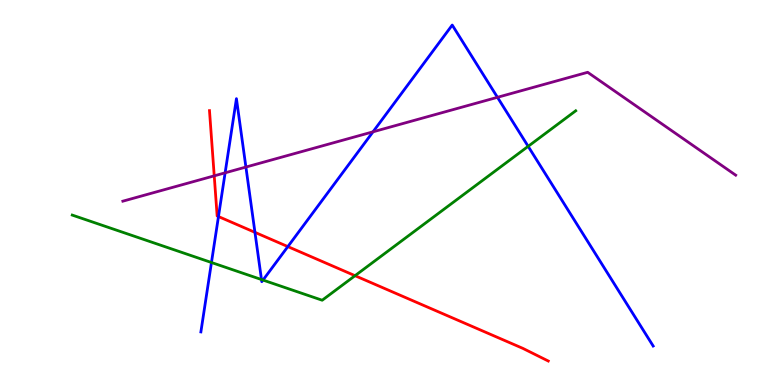[{'lines': ['blue', 'red'], 'intersections': [{'x': 2.82, 'y': 4.38}, {'x': 3.29, 'y': 3.96}, {'x': 3.71, 'y': 3.59}]}, {'lines': ['green', 'red'], 'intersections': [{'x': 4.58, 'y': 2.84}]}, {'lines': ['purple', 'red'], 'intersections': [{'x': 2.76, 'y': 5.43}]}, {'lines': ['blue', 'green'], 'intersections': [{'x': 2.73, 'y': 3.18}, {'x': 3.37, 'y': 2.74}, {'x': 3.39, 'y': 2.73}, {'x': 6.81, 'y': 6.2}]}, {'lines': ['blue', 'purple'], 'intersections': [{'x': 2.9, 'y': 5.51}, {'x': 3.17, 'y': 5.66}, {'x': 4.81, 'y': 6.58}, {'x': 6.42, 'y': 7.47}]}, {'lines': ['green', 'purple'], 'intersections': []}]